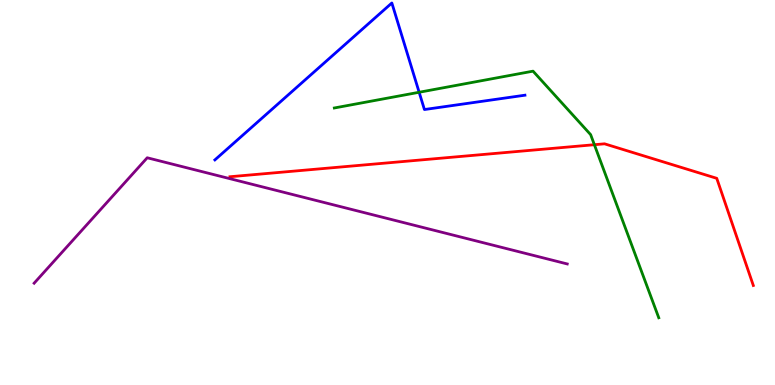[{'lines': ['blue', 'red'], 'intersections': []}, {'lines': ['green', 'red'], 'intersections': [{'x': 7.67, 'y': 6.24}]}, {'lines': ['purple', 'red'], 'intersections': []}, {'lines': ['blue', 'green'], 'intersections': [{'x': 5.41, 'y': 7.6}]}, {'lines': ['blue', 'purple'], 'intersections': []}, {'lines': ['green', 'purple'], 'intersections': []}]